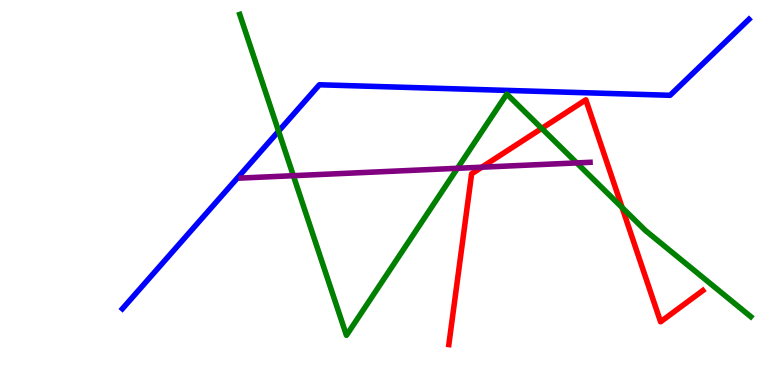[{'lines': ['blue', 'red'], 'intersections': []}, {'lines': ['green', 'red'], 'intersections': [{'x': 6.99, 'y': 6.66}, {'x': 8.03, 'y': 4.61}]}, {'lines': ['purple', 'red'], 'intersections': [{'x': 6.22, 'y': 5.66}]}, {'lines': ['blue', 'green'], 'intersections': [{'x': 3.59, 'y': 6.59}]}, {'lines': ['blue', 'purple'], 'intersections': []}, {'lines': ['green', 'purple'], 'intersections': [{'x': 3.79, 'y': 5.44}, {'x': 5.9, 'y': 5.63}, {'x': 7.44, 'y': 5.77}]}]